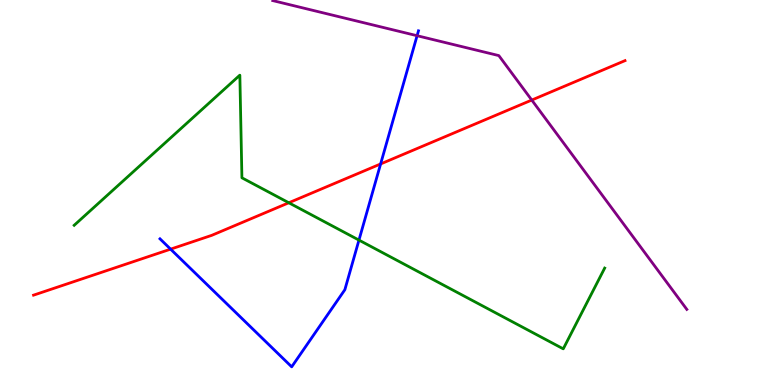[{'lines': ['blue', 'red'], 'intersections': [{'x': 2.2, 'y': 3.53}, {'x': 4.91, 'y': 5.74}]}, {'lines': ['green', 'red'], 'intersections': [{'x': 3.73, 'y': 4.73}]}, {'lines': ['purple', 'red'], 'intersections': [{'x': 6.86, 'y': 7.4}]}, {'lines': ['blue', 'green'], 'intersections': [{'x': 4.63, 'y': 3.76}]}, {'lines': ['blue', 'purple'], 'intersections': [{'x': 5.38, 'y': 9.07}]}, {'lines': ['green', 'purple'], 'intersections': []}]